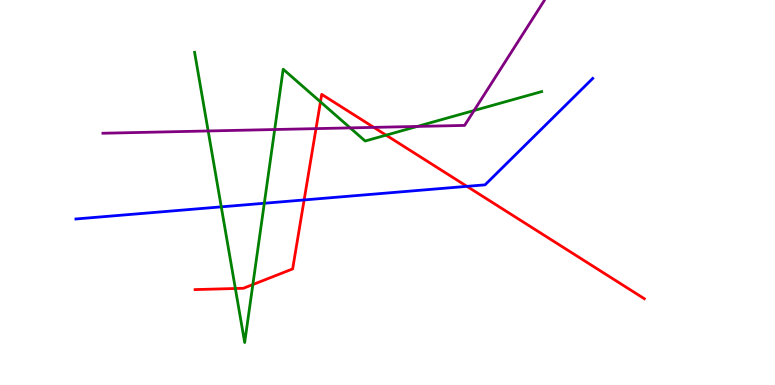[{'lines': ['blue', 'red'], 'intersections': [{'x': 3.92, 'y': 4.81}, {'x': 6.03, 'y': 5.16}]}, {'lines': ['green', 'red'], 'intersections': [{'x': 3.04, 'y': 2.51}, {'x': 3.26, 'y': 2.61}, {'x': 4.14, 'y': 7.35}, {'x': 4.98, 'y': 6.49}]}, {'lines': ['purple', 'red'], 'intersections': [{'x': 4.08, 'y': 6.66}, {'x': 4.82, 'y': 6.69}]}, {'lines': ['blue', 'green'], 'intersections': [{'x': 2.86, 'y': 4.63}, {'x': 3.41, 'y': 4.72}]}, {'lines': ['blue', 'purple'], 'intersections': []}, {'lines': ['green', 'purple'], 'intersections': [{'x': 2.69, 'y': 6.6}, {'x': 3.54, 'y': 6.64}, {'x': 4.52, 'y': 6.68}, {'x': 5.38, 'y': 6.72}, {'x': 6.12, 'y': 7.13}]}]